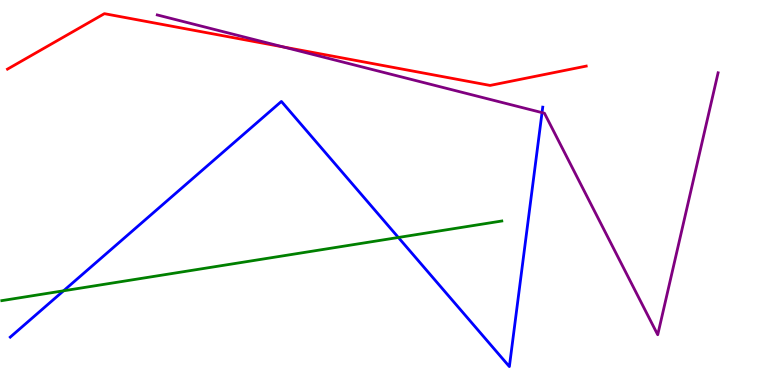[{'lines': ['blue', 'red'], 'intersections': []}, {'lines': ['green', 'red'], 'intersections': []}, {'lines': ['purple', 'red'], 'intersections': [{'x': 3.66, 'y': 8.78}]}, {'lines': ['blue', 'green'], 'intersections': [{'x': 0.82, 'y': 2.45}, {'x': 5.14, 'y': 3.83}]}, {'lines': ['blue', 'purple'], 'intersections': [{'x': 6.99, 'y': 7.07}]}, {'lines': ['green', 'purple'], 'intersections': []}]